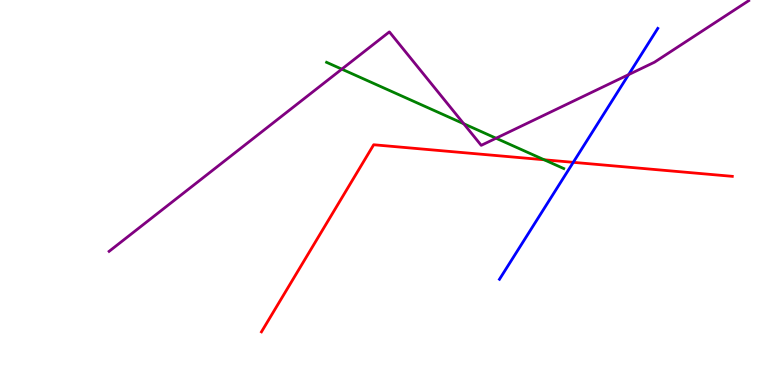[{'lines': ['blue', 'red'], 'intersections': [{'x': 7.4, 'y': 5.78}]}, {'lines': ['green', 'red'], 'intersections': [{'x': 7.02, 'y': 5.85}]}, {'lines': ['purple', 'red'], 'intersections': []}, {'lines': ['blue', 'green'], 'intersections': []}, {'lines': ['blue', 'purple'], 'intersections': [{'x': 8.11, 'y': 8.06}]}, {'lines': ['green', 'purple'], 'intersections': [{'x': 4.41, 'y': 8.2}, {'x': 5.98, 'y': 6.79}, {'x': 6.4, 'y': 6.41}]}]